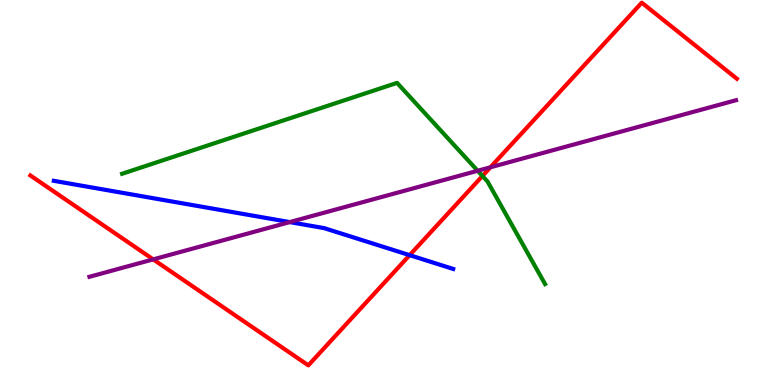[{'lines': ['blue', 'red'], 'intersections': [{'x': 5.29, 'y': 3.37}]}, {'lines': ['green', 'red'], 'intersections': [{'x': 6.23, 'y': 5.43}]}, {'lines': ['purple', 'red'], 'intersections': [{'x': 1.98, 'y': 3.26}, {'x': 6.33, 'y': 5.65}]}, {'lines': ['blue', 'green'], 'intersections': []}, {'lines': ['blue', 'purple'], 'intersections': [{'x': 3.74, 'y': 4.23}]}, {'lines': ['green', 'purple'], 'intersections': [{'x': 6.16, 'y': 5.56}]}]